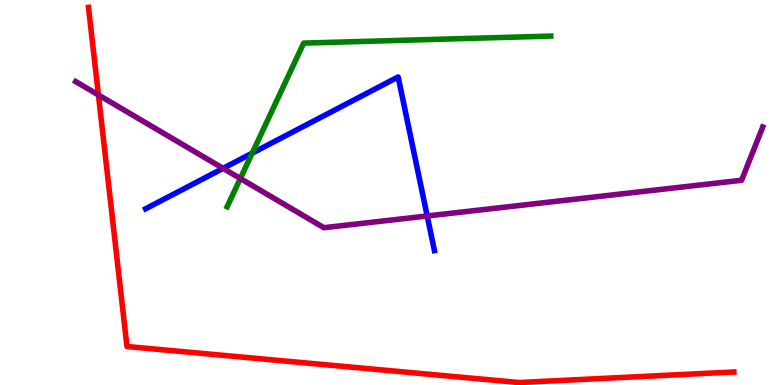[{'lines': ['blue', 'red'], 'intersections': []}, {'lines': ['green', 'red'], 'intersections': []}, {'lines': ['purple', 'red'], 'intersections': [{'x': 1.27, 'y': 7.53}]}, {'lines': ['blue', 'green'], 'intersections': [{'x': 3.25, 'y': 6.02}]}, {'lines': ['blue', 'purple'], 'intersections': [{'x': 2.88, 'y': 5.63}, {'x': 5.51, 'y': 4.39}]}, {'lines': ['green', 'purple'], 'intersections': [{'x': 3.1, 'y': 5.36}]}]